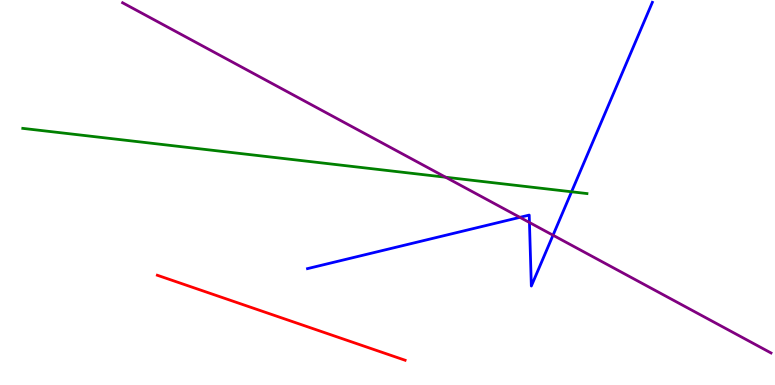[{'lines': ['blue', 'red'], 'intersections': []}, {'lines': ['green', 'red'], 'intersections': []}, {'lines': ['purple', 'red'], 'intersections': []}, {'lines': ['blue', 'green'], 'intersections': [{'x': 7.37, 'y': 5.02}]}, {'lines': ['blue', 'purple'], 'intersections': [{'x': 6.71, 'y': 4.35}, {'x': 6.83, 'y': 4.22}, {'x': 7.14, 'y': 3.89}]}, {'lines': ['green', 'purple'], 'intersections': [{'x': 5.75, 'y': 5.4}]}]